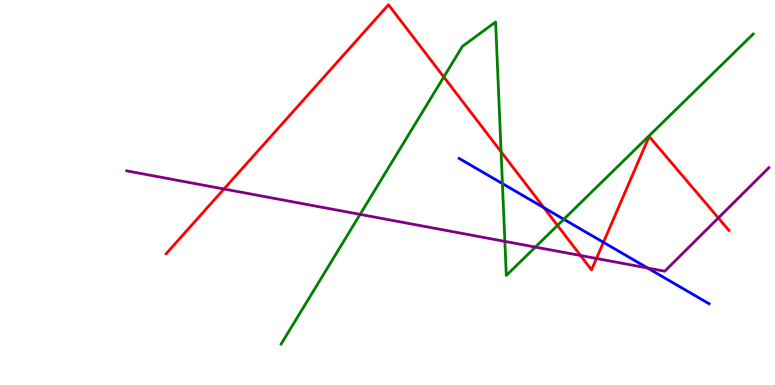[{'lines': ['blue', 'red'], 'intersections': [{'x': 7.02, 'y': 4.6}, {'x': 7.79, 'y': 3.71}]}, {'lines': ['green', 'red'], 'intersections': [{'x': 5.73, 'y': 8.0}, {'x': 6.47, 'y': 6.06}, {'x': 7.19, 'y': 4.14}]}, {'lines': ['purple', 'red'], 'intersections': [{'x': 2.89, 'y': 5.09}, {'x': 7.49, 'y': 3.36}, {'x': 7.7, 'y': 3.29}, {'x': 9.27, 'y': 4.34}]}, {'lines': ['blue', 'green'], 'intersections': [{'x': 6.48, 'y': 5.23}, {'x': 7.27, 'y': 4.3}]}, {'lines': ['blue', 'purple'], 'intersections': [{'x': 8.36, 'y': 3.04}]}, {'lines': ['green', 'purple'], 'intersections': [{'x': 4.65, 'y': 4.43}, {'x': 6.51, 'y': 3.73}, {'x': 6.91, 'y': 3.58}]}]